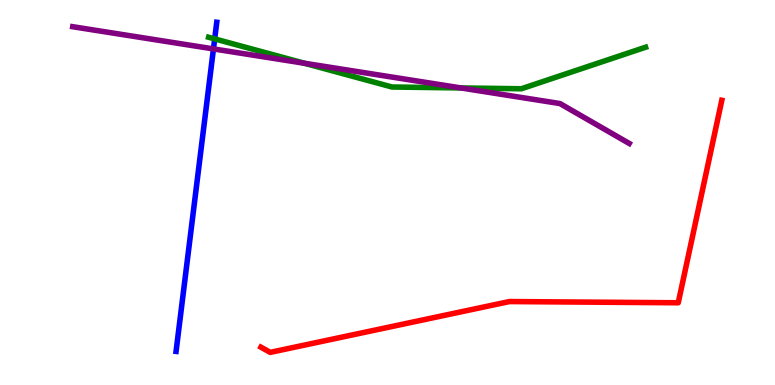[{'lines': ['blue', 'red'], 'intersections': []}, {'lines': ['green', 'red'], 'intersections': []}, {'lines': ['purple', 'red'], 'intersections': []}, {'lines': ['blue', 'green'], 'intersections': [{'x': 2.77, 'y': 8.99}]}, {'lines': ['blue', 'purple'], 'intersections': [{'x': 2.75, 'y': 8.73}]}, {'lines': ['green', 'purple'], 'intersections': [{'x': 3.93, 'y': 8.36}, {'x': 5.95, 'y': 7.72}]}]